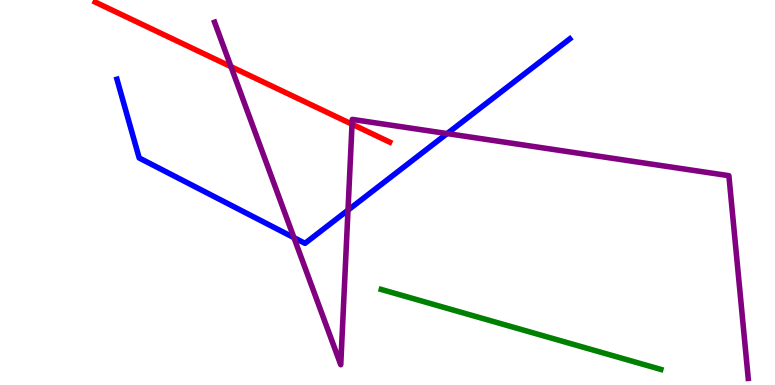[{'lines': ['blue', 'red'], 'intersections': []}, {'lines': ['green', 'red'], 'intersections': []}, {'lines': ['purple', 'red'], 'intersections': [{'x': 2.98, 'y': 8.27}, {'x': 4.54, 'y': 6.77}]}, {'lines': ['blue', 'green'], 'intersections': []}, {'lines': ['blue', 'purple'], 'intersections': [{'x': 3.79, 'y': 3.83}, {'x': 4.49, 'y': 4.54}, {'x': 5.77, 'y': 6.53}]}, {'lines': ['green', 'purple'], 'intersections': []}]